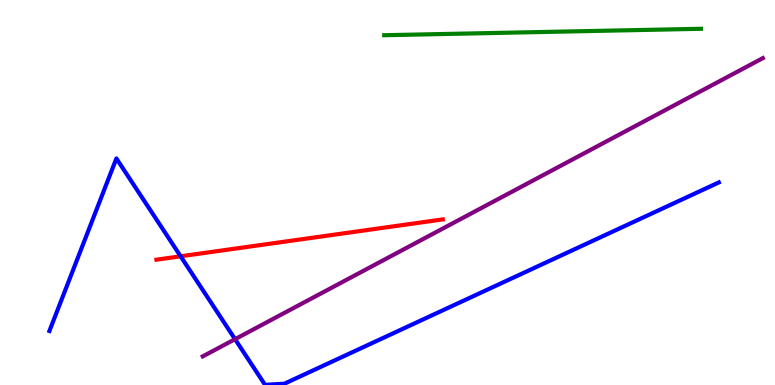[{'lines': ['blue', 'red'], 'intersections': [{'x': 2.33, 'y': 3.34}]}, {'lines': ['green', 'red'], 'intersections': []}, {'lines': ['purple', 'red'], 'intersections': []}, {'lines': ['blue', 'green'], 'intersections': []}, {'lines': ['blue', 'purple'], 'intersections': [{'x': 3.03, 'y': 1.19}]}, {'lines': ['green', 'purple'], 'intersections': []}]